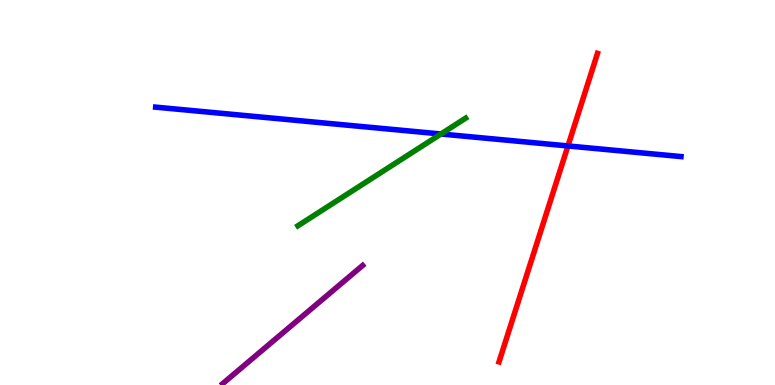[{'lines': ['blue', 'red'], 'intersections': [{'x': 7.33, 'y': 6.21}]}, {'lines': ['green', 'red'], 'intersections': []}, {'lines': ['purple', 'red'], 'intersections': []}, {'lines': ['blue', 'green'], 'intersections': [{'x': 5.69, 'y': 6.52}]}, {'lines': ['blue', 'purple'], 'intersections': []}, {'lines': ['green', 'purple'], 'intersections': []}]